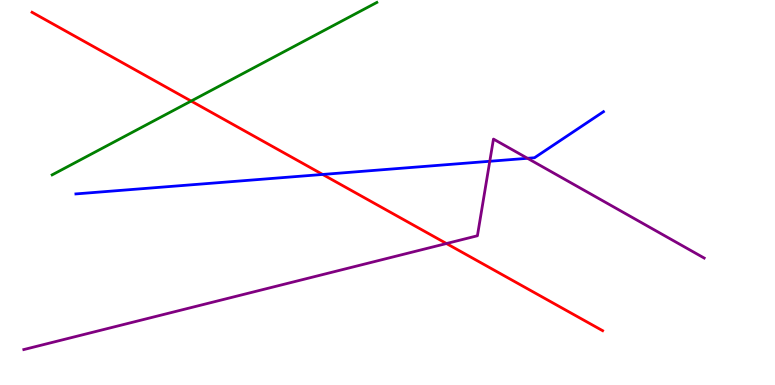[{'lines': ['blue', 'red'], 'intersections': [{'x': 4.16, 'y': 5.47}]}, {'lines': ['green', 'red'], 'intersections': [{'x': 2.47, 'y': 7.38}]}, {'lines': ['purple', 'red'], 'intersections': [{'x': 5.76, 'y': 3.67}]}, {'lines': ['blue', 'green'], 'intersections': []}, {'lines': ['blue', 'purple'], 'intersections': [{'x': 6.32, 'y': 5.81}, {'x': 6.81, 'y': 5.89}]}, {'lines': ['green', 'purple'], 'intersections': []}]